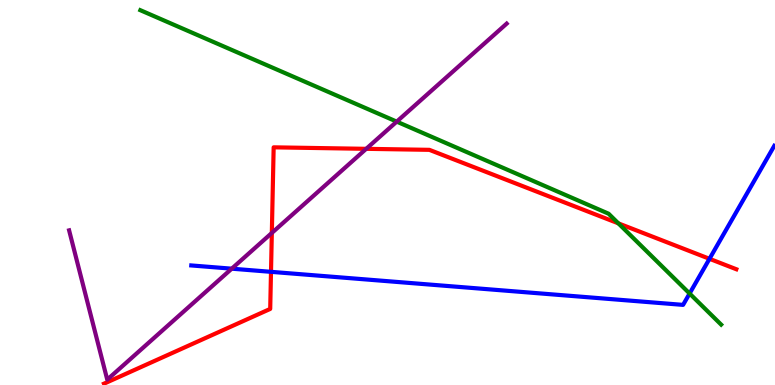[{'lines': ['blue', 'red'], 'intersections': [{'x': 3.5, 'y': 2.94}, {'x': 9.15, 'y': 3.28}]}, {'lines': ['green', 'red'], 'intersections': [{'x': 7.98, 'y': 4.2}]}, {'lines': ['purple', 'red'], 'intersections': [{'x': 3.51, 'y': 3.95}, {'x': 4.73, 'y': 6.13}]}, {'lines': ['blue', 'green'], 'intersections': [{'x': 8.9, 'y': 2.38}]}, {'lines': ['blue', 'purple'], 'intersections': [{'x': 2.99, 'y': 3.02}]}, {'lines': ['green', 'purple'], 'intersections': [{'x': 5.12, 'y': 6.84}]}]